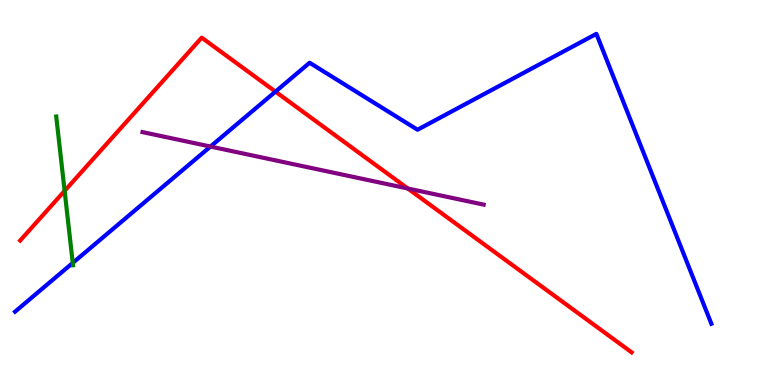[{'lines': ['blue', 'red'], 'intersections': [{'x': 3.55, 'y': 7.62}]}, {'lines': ['green', 'red'], 'intersections': [{'x': 0.834, 'y': 5.04}]}, {'lines': ['purple', 'red'], 'intersections': [{'x': 5.26, 'y': 5.1}]}, {'lines': ['blue', 'green'], 'intersections': [{'x': 0.939, 'y': 3.17}]}, {'lines': ['blue', 'purple'], 'intersections': [{'x': 2.72, 'y': 6.19}]}, {'lines': ['green', 'purple'], 'intersections': []}]